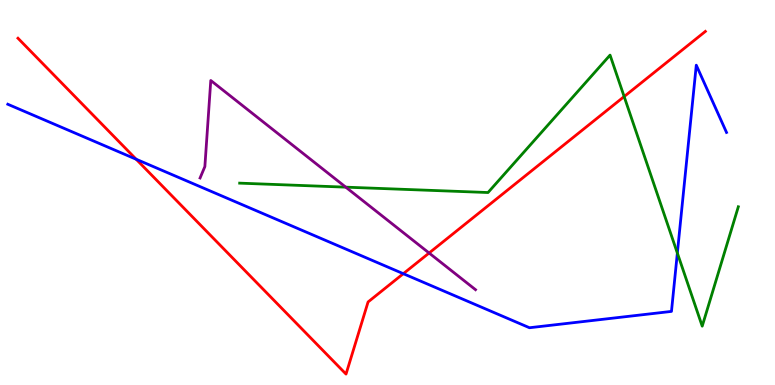[{'lines': ['blue', 'red'], 'intersections': [{'x': 1.76, 'y': 5.86}, {'x': 5.2, 'y': 2.89}]}, {'lines': ['green', 'red'], 'intersections': [{'x': 8.05, 'y': 7.49}]}, {'lines': ['purple', 'red'], 'intersections': [{'x': 5.54, 'y': 3.43}]}, {'lines': ['blue', 'green'], 'intersections': [{'x': 8.74, 'y': 3.43}]}, {'lines': ['blue', 'purple'], 'intersections': []}, {'lines': ['green', 'purple'], 'intersections': [{'x': 4.46, 'y': 5.14}]}]